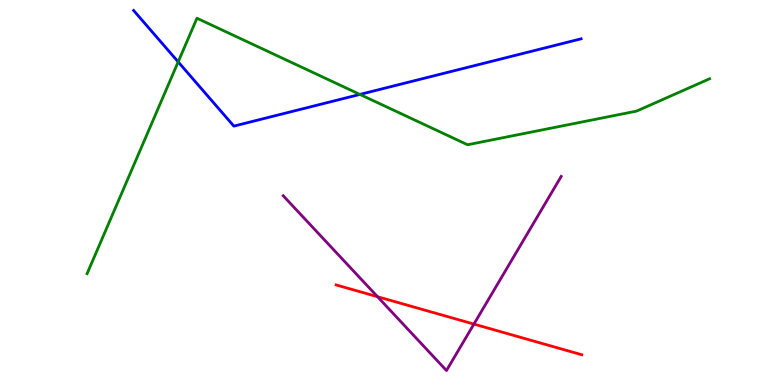[{'lines': ['blue', 'red'], 'intersections': []}, {'lines': ['green', 'red'], 'intersections': []}, {'lines': ['purple', 'red'], 'intersections': [{'x': 4.87, 'y': 2.29}, {'x': 6.12, 'y': 1.58}]}, {'lines': ['blue', 'green'], 'intersections': [{'x': 2.3, 'y': 8.39}, {'x': 4.64, 'y': 7.55}]}, {'lines': ['blue', 'purple'], 'intersections': []}, {'lines': ['green', 'purple'], 'intersections': []}]